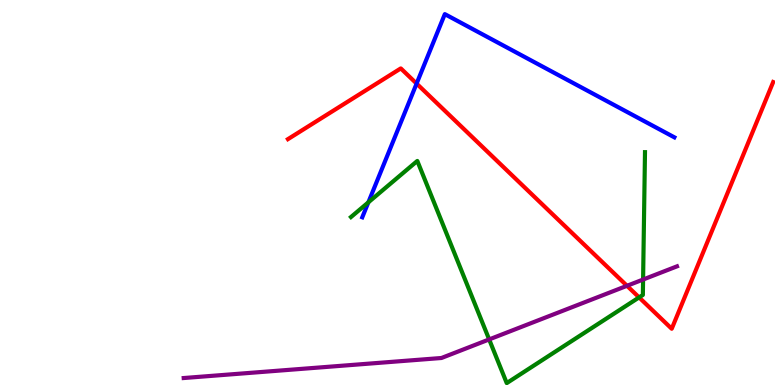[{'lines': ['blue', 'red'], 'intersections': [{'x': 5.38, 'y': 7.83}]}, {'lines': ['green', 'red'], 'intersections': [{'x': 8.25, 'y': 2.28}]}, {'lines': ['purple', 'red'], 'intersections': [{'x': 8.09, 'y': 2.58}]}, {'lines': ['blue', 'green'], 'intersections': [{'x': 4.75, 'y': 4.74}]}, {'lines': ['blue', 'purple'], 'intersections': []}, {'lines': ['green', 'purple'], 'intersections': [{'x': 6.31, 'y': 1.18}, {'x': 8.3, 'y': 2.74}]}]